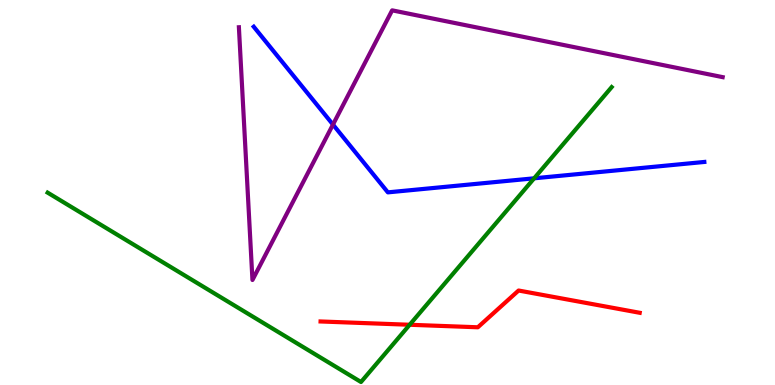[{'lines': ['blue', 'red'], 'intersections': []}, {'lines': ['green', 'red'], 'intersections': [{'x': 5.29, 'y': 1.56}]}, {'lines': ['purple', 'red'], 'intersections': []}, {'lines': ['blue', 'green'], 'intersections': [{'x': 6.89, 'y': 5.37}]}, {'lines': ['blue', 'purple'], 'intersections': [{'x': 4.3, 'y': 6.76}]}, {'lines': ['green', 'purple'], 'intersections': []}]